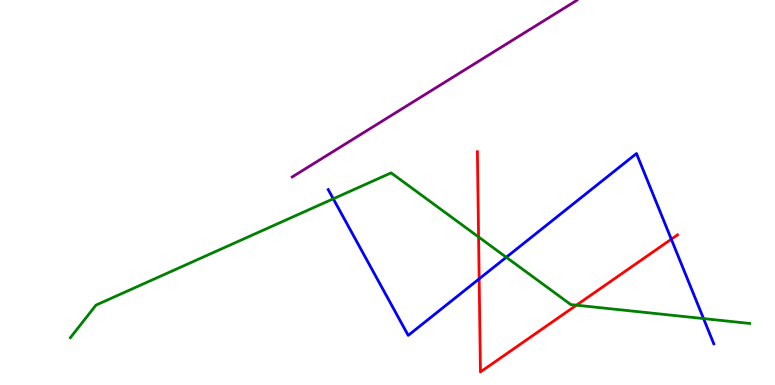[{'lines': ['blue', 'red'], 'intersections': [{'x': 6.18, 'y': 2.76}, {'x': 8.66, 'y': 3.79}]}, {'lines': ['green', 'red'], 'intersections': [{'x': 6.18, 'y': 3.84}, {'x': 7.44, 'y': 2.07}]}, {'lines': ['purple', 'red'], 'intersections': []}, {'lines': ['blue', 'green'], 'intersections': [{'x': 4.3, 'y': 4.84}, {'x': 6.53, 'y': 3.32}, {'x': 9.08, 'y': 1.73}]}, {'lines': ['blue', 'purple'], 'intersections': []}, {'lines': ['green', 'purple'], 'intersections': []}]